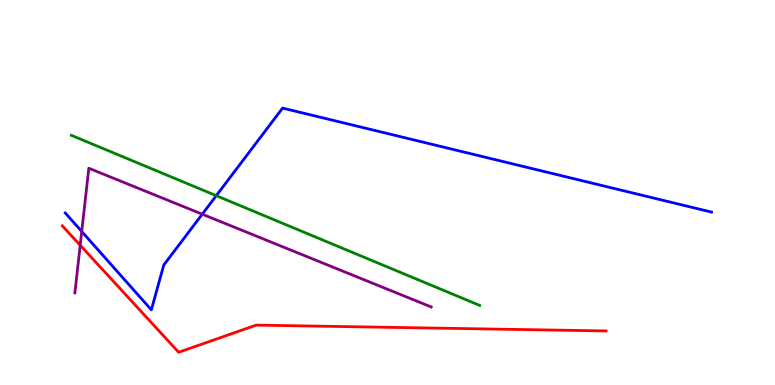[{'lines': ['blue', 'red'], 'intersections': []}, {'lines': ['green', 'red'], 'intersections': []}, {'lines': ['purple', 'red'], 'intersections': [{'x': 1.03, 'y': 3.63}]}, {'lines': ['blue', 'green'], 'intersections': [{'x': 2.79, 'y': 4.92}]}, {'lines': ['blue', 'purple'], 'intersections': [{'x': 1.05, 'y': 3.99}, {'x': 2.61, 'y': 4.44}]}, {'lines': ['green', 'purple'], 'intersections': []}]